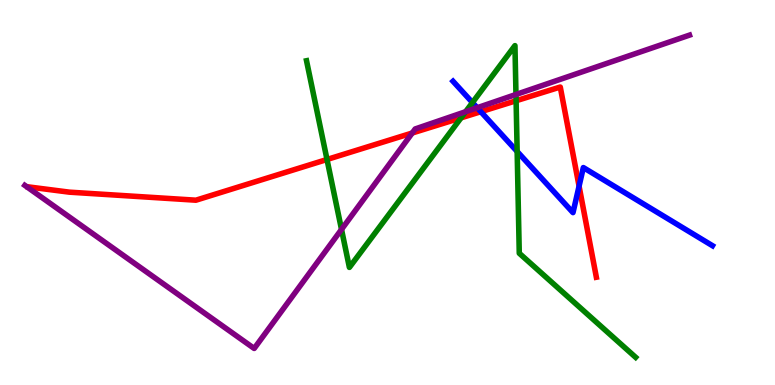[{'lines': ['blue', 'red'], 'intersections': [{'x': 6.2, 'y': 7.1}, {'x': 7.47, 'y': 5.16}]}, {'lines': ['green', 'red'], 'intersections': [{'x': 4.22, 'y': 5.86}, {'x': 5.95, 'y': 6.94}, {'x': 6.66, 'y': 7.38}]}, {'lines': ['purple', 'red'], 'intersections': [{'x': 5.32, 'y': 6.55}]}, {'lines': ['blue', 'green'], 'intersections': [{'x': 6.1, 'y': 7.34}, {'x': 6.67, 'y': 6.07}]}, {'lines': ['blue', 'purple'], 'intersections': [{'x': 6.16, 'y': 7.2}]}, {'lines': ['green', 'purple'], 'intersections': [{'x': 4.41, 'y': 4.04}, {'x': 6.01, 'y': 7.1}, {'x': 6.66, 'y': 7.55}]}]